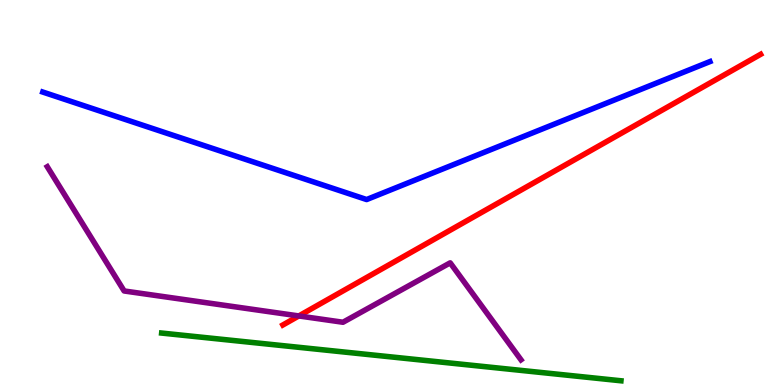[{'lines': ['blue', 'red'], 'intersections': []}, {'lines': ['green', 'red'], 'intersections': []}, {'lines': ['purple', 'red'], 'intersections': [{'x': 3.86, 'y': 1.79}]}, {'lines': ['blue', 'green'], 'intersections': []}, {'lines': ['blue', 'purple'], 'intersections': []}, {'lines': ['green', 'purple'], 'intersections': []}]